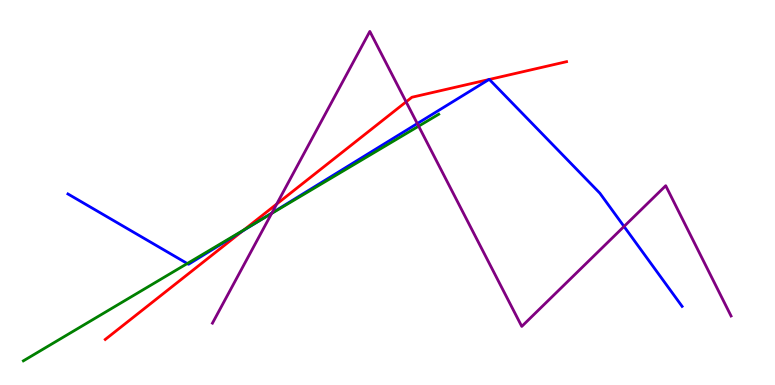[{'lines': ['blue', 'red'], 'intersections': [{'x': 3.13, 'y': 4.0}, {'x': 6.31, 'y': 7.93}, {'x': 6.31, 'y': 7.94}]}, {'lines': ['green', 'red'], 'intersections': [{'x': 3.15, 'y': 4.03}]}, {'lines': ['purple', 'red'], 'intersections': [{'x': 3.57, 'y': 4.7}, {'x': 5.24, 'y': 7.35}]}, {'lines': ['blue', 'green'], 'intersections': [{'x': 2.42, 'y': 3.15}, {'x': 3.32, 'y': 4.23}]}, {'lines': ['blue', 'purple'], 'intersections': [{'x': 3.51, 'y': 4.47}, {'x': 5.38, 'y': 6.79}, {'x': 8.05, 'y': 4.12}]}, {'lines': ['green', 'purple'], 'intersections': [{'x': 3.5, 'y': 4.46}, {'x': 5.4, 'y': 6.72}]}]